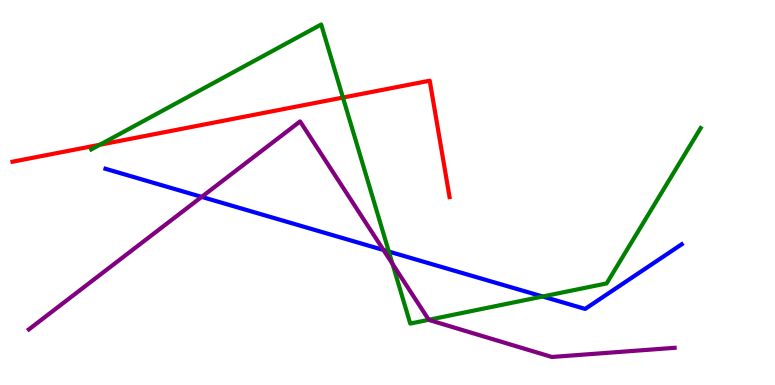[{'lines': ['blue', 'red'], 'intersections': []}, {'lines': ['green', 'red'], 'intersections': [{'x': 1.29, 'y': 6.24}, {'x': 4.43, 'y': 7.47}]}, {'lines': ['purple', 'red'], 'intersections': []}, {'lines': ['blue', 'green'], 'intersections': [{'x': 5.02, 'y': 3.47}, {'x': 7.0, 'y': 2.3}]}, {'lines': ['blue', 'purple'], 'intersections': [{'x': 2.6, 'y': 4.89}, {'x': 4.95, 'y': 3.51}]}, {'lines': ['green', 'purple'], 'intersections': [{'x': 5.06, 'y': 3.15}, {'x': 5.53, 'y': 1.69}]}]